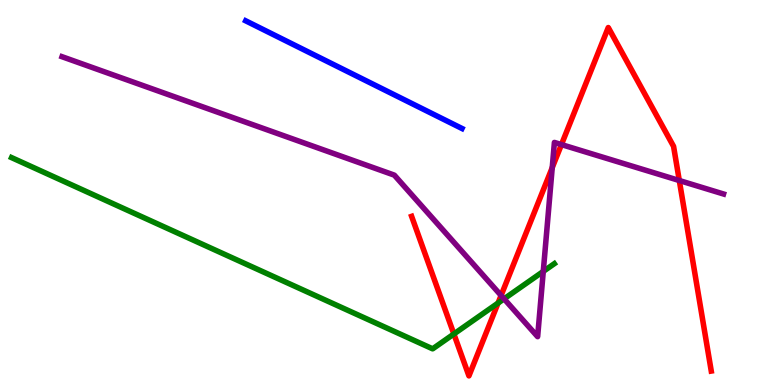[{'lines': ['blue', 'red'], 'intersections': []}, {'lines': ['green', 'red'], 'intersections': [{'x': 5.86, 'y': 1.33}, {'x': 6.43, 'y': 2.13}]}, {'lines': ['purple', 'red'], 'intersections': [{'x': 6.47, 'y': 2.33}, {'x': 7.13, 'y': 5.65}, {'x': 7.24, 'y': 6.24}, {'x': 8.77, 'y': 5.31}]}, {'lines': ['blue', 'green'], 'intersections': []}, {'lines': ['blue', 'purple'], 'intersections': []}, {'lines': ['green', 'purple'], 'intersections': [{'x': 6.5, 'y': 2.24}, {'x': 7.01, 'y': 2.95}]}]